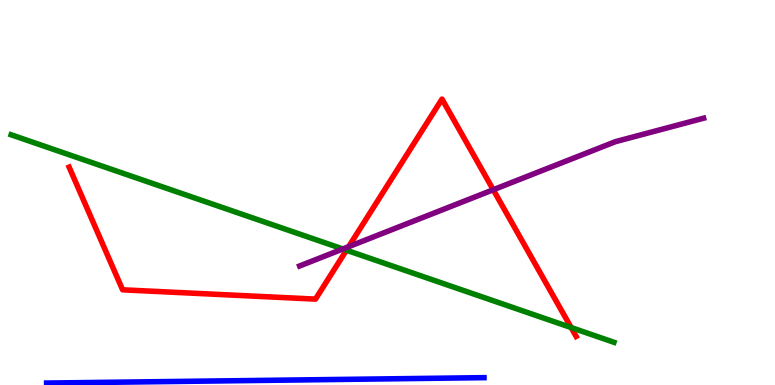[{'lines': ['blue', 'red'], 'intersections': []}, {'lines': ['green', 'red'], 'intersections': [{'x': 4.47, 'y': 3.5}, {'x': 7.37, 'y': 1.49}]}, {'lines': ['purple', 'red'], 'intersections': [{'x': 4.5, 'y': 3.59}, {'x': 6.36, 'y': 5.07}]}, {'lines': ['blue', 'green'], 'intersections': []}, {'lines': ['blue', 'purple'], 'intersections': []}, {'lines': ['green', 'purple'], 'intersections': [{'x': 4.42, 'y': 3.53}]}]